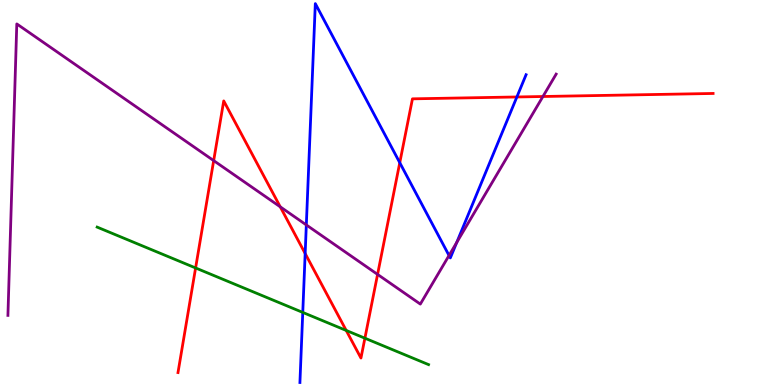[{'lines': ['blue', 'red'], 'intersections': [{'x': 3.94, 'y': 3.42}, {'x': 5.16, 'y': 5.77}, {'x': 6.67, 'y': 7.48}]}, {'lines': ['green', 'red'], 'intersections': [{'x': 2.52, 'y': 3.04}, {'x': 4.47, 'y': 1.42}, {'x': 4.71, 'y': 1.22}]}, {'lines': ['purple', 'red'], 'intersections': [{'x': 2.76, 'y': 5.83}, {'x': 3.62, 'y': 4.63}, {'x': 4.87, 'y': 2.87}, {'x': 7.01, 'y': 7.49}]}, {'lines': ['blue', 'green'], 'intersections': [{'x': 3.91, 'y': 1.89}]}, {'lines': ['blue', 'purple'], 'intersections': [{'x': 3.95, 'y': 4.16}, {'x': 5.79, 'y': 3.36}, {'x': 5.89, 'y': 3.7}]}, {'lines': ['green', 'purple'], 'intersections': []}]